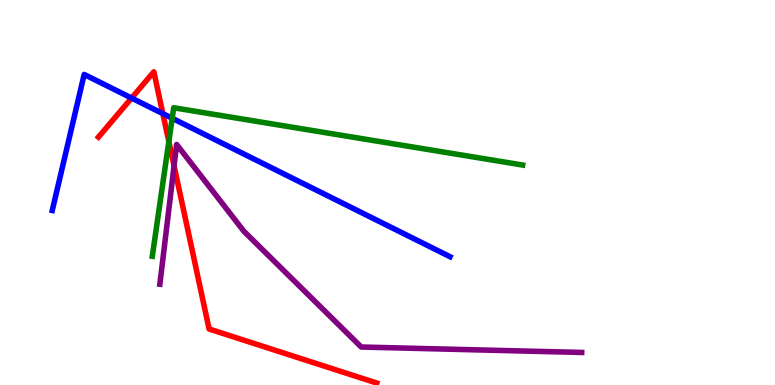[{'lines': ['blue', 'red'], 'intersections': [{'x': 1.7, 'y': 7.45}, {'x': 2.1, 'y': 7.05}]}, {'lines': ['green', 'red'], 'intersections': [{'x': 2.18, 'y': 6.32}]}, {'lines': ['purple', 'red'], 'intersections': [{'x': 2.25, 'y': 5.69}]}, {'lines': ['blue', 'green'], 'intersections': [{'x': 2.22, 'y': 6.93}]}, {'lines': ['blue', 'purple'], 'intersections': []}, {'lines': ['green', 'purple'], 'intersections': []}]